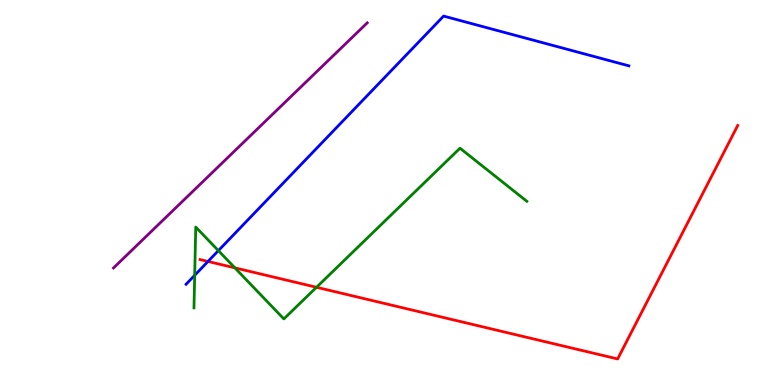[{'lines': ['blue', 'red'], 'intersections': [{'x': 2.68, 'y': 3.21}]}, {'lines': ['green', 'red'], 'intersections': [{'x': 3.03, 'y': 3.04}, {'x': 4.08, 'y': 2.54}]}, {'lines': ['purple', 'red'], 'intersections': []}, {'lines': ['blue', 'green'], 'intersections': [{'x': 2.51, 'y': 2.85}, {'x': 2.82, 'y': 3.49}]}, {'lines': ['blue', 'purple'], 'intersections': []}, {'lines': ['green', 'purple'], 'intersections': []}]